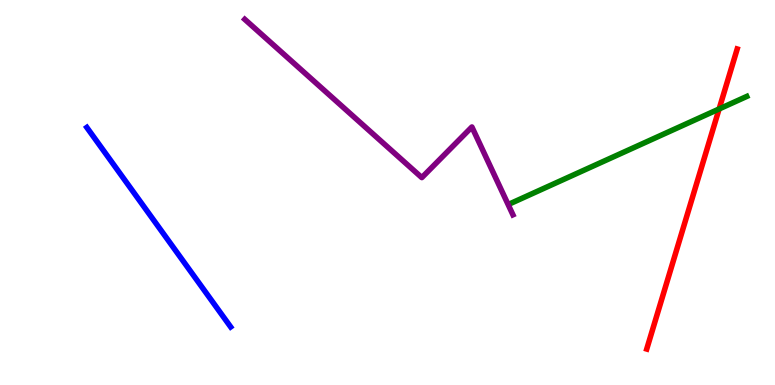[{'lines': ['blue', 'red'], 'intersections': []}, {'lines': ['green', 'red'], 'intersections': [{'x': 9.28, 'y': 7.17}]}, {'lines': ['purple', 'red'], 'intersections': []}, {'lines': ['blue', 'green'], 'intersections': []}, {'lines': ['blue', 'purple'], 'intersections': []}, {'lines': ['green', 'purple'], 'intersections': []}]